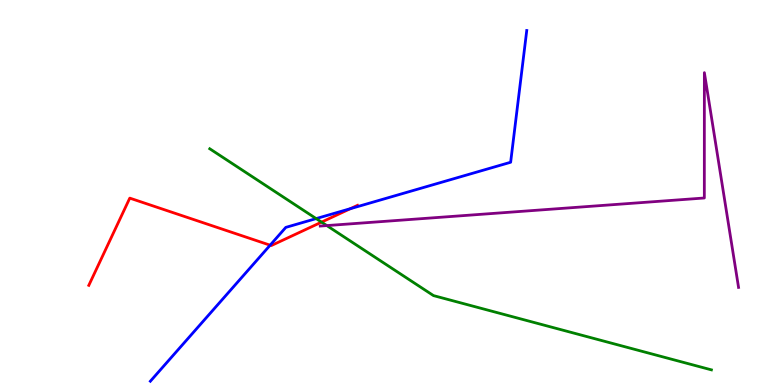[{'lines': ['blue', 'red'], 'intersections': [{'x': 3.49, 'y': 3.63}, {'x': 4.52, 'y': 4.58}]}, {'lines': ['green', 'red'], 'intersections': [{'x': 4.15, 'y': 4.23}]}, {'lines': ['purple', 'red'], 'intersections': []}, {'lines': ['blue', 'green'], 'intersections': [{'x': 4.08, 'y': 4.32}]}, {'lines': ['blue', 'purple'], 'intersections': []}, {'lines': ['green', 'purple'], 'intersections': [{'x': 4.22, 'y': 4.14}]}]